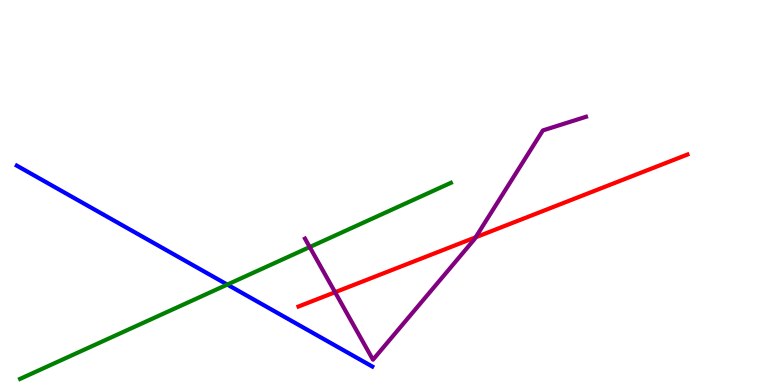[{'lines': ['blue', 'red'], 'intersections': []}, {'lines': ['green', 'red'], 'intersections': []}, {'lines': ['purple', 'red'], 'intersections': [{'x': 4.32, 'y': 2.41}, {'x': 6.14, 'y': 3.84}]}, {'lines': ['blue', 'green'], 'intersections': [{'x': 2.93, 'y': 2.61}]}, {'lines': ['blue', 'purple'], 'intersections': []}, {'lines': ['green', 'purple'], 'intersections': [{'x': 4.0, 'y': 3.58}]}]